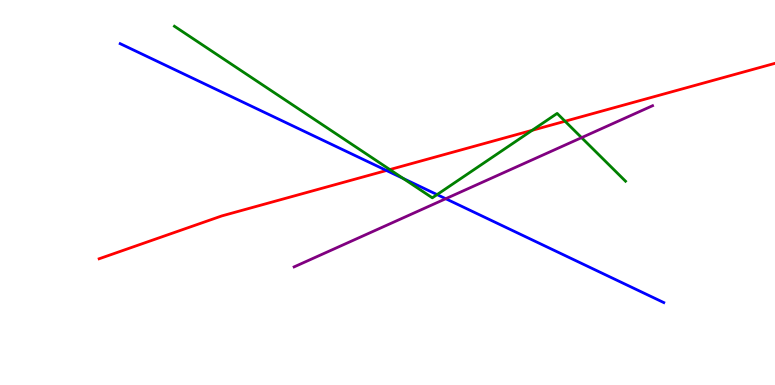[{'lines': ['blue', 'red'], 'intersections': [{'x': 4.99, 'y': 5.57}]}, {'lines': ['green', 'red'], 'intersections': [{'x': 5.03, 'y': 5.6}, {'x': 6.87, 'y': 6.62}, {'x': 7.29, 'y': 6.85}]}, {'lines': ['purple', 'red'], 'intersections': []}, {'lines': ['blue', 'green'], 'intersections': [{'x': 5.2, 'y': 5.36}, {'x': 5.64, 'y': 4.95}]}, {'lines': ['blue', 'purple'], 'intersections': [{'x': 5.75, 'y': 4.84}]}, {'lines': ['green', 'purple'], 'intersections': [{'x': 7.5, 'y': 6.42}]}]